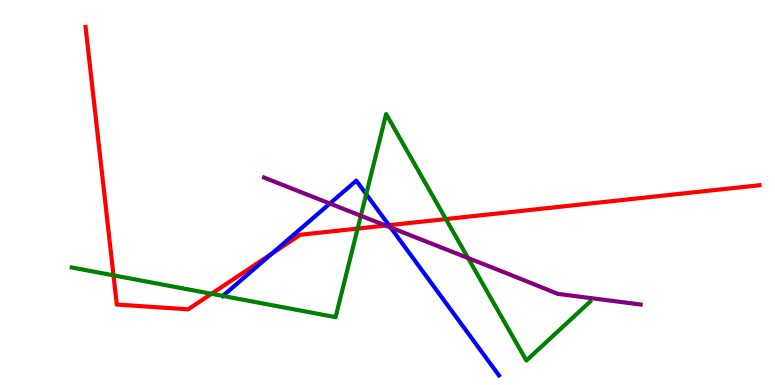[{'lines': ['blue', 'red'], 'intersections': [{'x': 3.51, 'y': 3.41}, {'x': 5.02, 'y': 4.15}]}, {'lines': ['green', 'red'], 'intersections': [{'x': 1.46, 'y': 2.85}, {'x': 2.73, 'y': 2.37}, {'x': 4.61, 'y': 4.06}, {'x': 5.75, 'y': 4.31}]}, {'lines': ['purple', 'red'], 'intersections': [{'x': 4.98, 'y': 4.14}]}, {'lines': ['blue', 'green'], 'intersections': [{'x': 2.88, 'y': 2.31}, {'x': 4.73, 'y': 4.96}]}, {'lines': ['blue', 'purple'], 'intersections': [{'x': 4.26, 'y': 4.71}, {'x': 5.04, 'y': 4.09}]}, {'lines': ['green', 'purple'], 'intersections': [{'x': 4.66, 'y': 4.4}, {'x': 6.04, 'y': 3.3}]}]